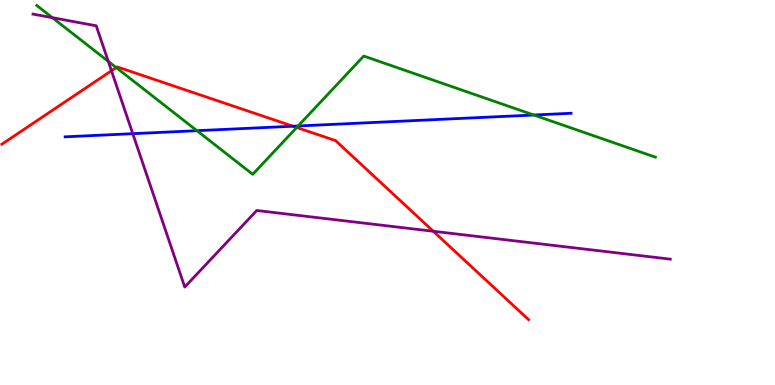[{'lines': ['blue', 'red'], 'intersections': [{'x': 3.78, 'y': 6.72}]}, {'lines': ['green', 'red'], 'intersections': [{'x': 1.5, 'y': 8.25}, {'x': 3.83, 'y': 6.69}]}, {'lines': ['purple', 'red'], 'intersections': [{'x': 1.44, 'y': 8.16}, {'x': 5.59, 'y': 3.99}]}, {'lines': ['blue', 'green'], 'intersections': [{'x': 2.54, 'y': 6.61}, {'x': 3.85, 'y': 6.73}, {'x': 6.89, 'y': 7.01}]}, {'lines': ['blue', 'purple'], 'intersections': [{'x': 1.71, 'y': 6.53}]}, {'lines': ['green', 'purple'], 'intersections': [{'x': 0.676, 'y': 9.54}, {'x': 1.4, 'y': 8.41}]}]